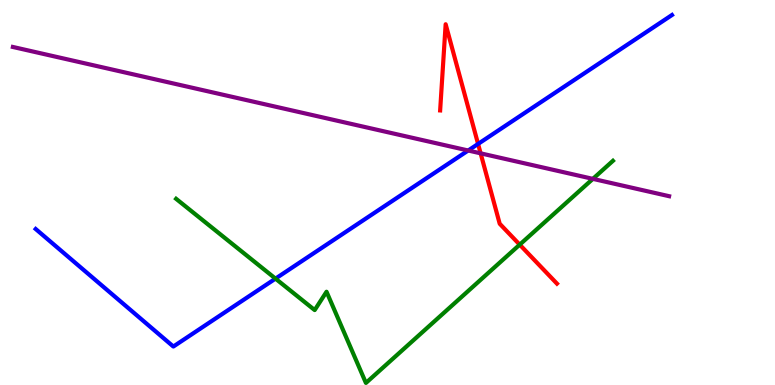[{'lines': ['blue', 'red'], 'intersections': [{'x': 6.17, 'y': 6.26}]}, {'lines': ['green', 'red'], 'intersections': [{'x': 6.71, 'y': 3.65}]}, {'lines': ['purple', 'red'], 'intersections': [{'x': 6.2, 'y': 6.02}]}, {'lines': ['blue', 'green'], 'intersections': [{'x': 3.55, 'y': 2.76}]}, {'lines': ['blue', 'purple'], 'intersections': [{'x': 6.04, 'y': 6.09}]}, {'lines': ['green', 'purple'], 'intersections': [{'x': 7.65, 'y': 5.35}]}]